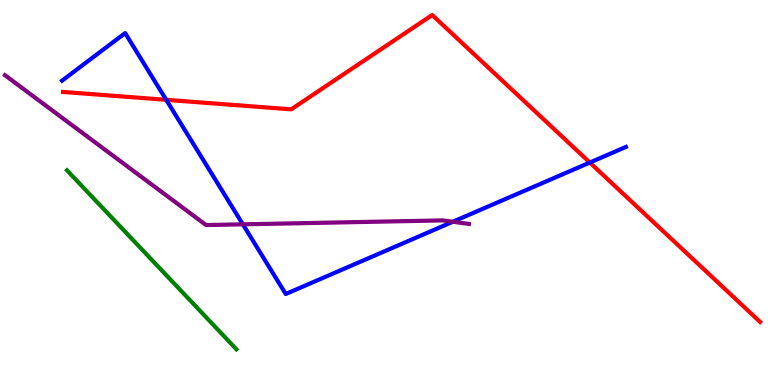[{'lines': ['blue', 'red'], 'intersections': [{'x': 2.14, 'y': 7.41}, {'x': 7.61, 'y': 5.78}]}, {'lines': ['green', 'red'], 'intersections': []}, {'lines': ['purple', 'red'], 'intersections': []}, {'lines': ['blue', 'green'], 'intersections': []}, {'lines': ['blue', 'purple'], 'intersections': [{'x': 3.13, 'y': 4.17}, {'x': 5.84, 'y': 4.24}]}, {'lines': ['green', 'purple'], 'intersections': []}]